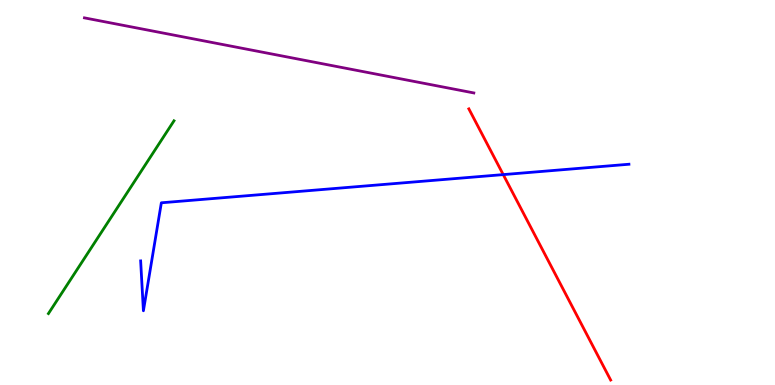[{'lines': ['blue', 'red'], 'intersections': [{'x': 6.49, 'y': 5.46}]}, {'lines': ['green', 'red'], 'intersections': []}, {'lines': ['purple', 'red'], 'intersections': []}, {'lines': ['blue', 'green'], 'intersections': []}, {'lines': ['blue', 'purple'], 'intersections': []}, {'lines': ['green', 'purple'], 'intersections': []}]